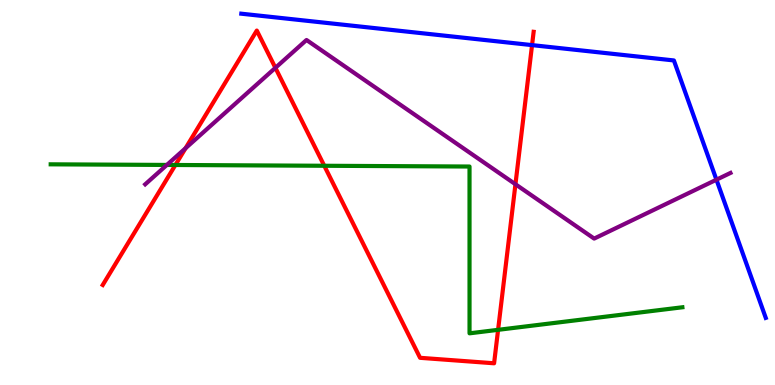[{'lines': ['blue', 'red'], 'intersections': [{'x': 6.87, 'y': 8.83}]}, {'lines': ['green', 'red'], 'intersections': [{'x': 2.26, 'y': 5.71}, {'x': 4.18, 'y': 5.69}, {'x': 6.43, 'y': 1.43}]}, {'lines': ['purple', 'red'], 'intersections': [{'x': 2.39, 'y': 6.15}, {'x': 3.55, 'y': 8.24}, {'x': 6.65, 'y': 5.21}]}, {'lines': ['blue', 'green'], 'intersections': []}, {'lines': ['blue', 'purple'], 'intersections': [{'x': 9.24, 'y': 5.33}]}, {'lines': ['green', 'purple'], 'intersections': [{'x': 2.15, 'y': 5.72}]}]